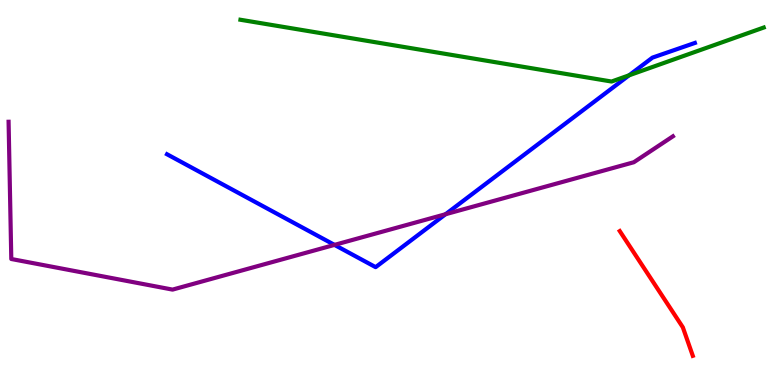[{'lines': ['blue', 'red'], 'intersections': []}, {'lines': ['green', 'red'], 'intersections': []}, {'lines': ['purple', 'red'], 'intersections': []}, {'lines': ['blue', 'green'], 'intersections': [{'x': 8.12, 'y': 8.04}]}, {'lines': ['blue', 'purple'], 'intersections': [{'x': 4.32, 'y': 3.64}, {'x': 5.75, 'y': 4.44}]}, {'lines': ['green', 'purple'], 'intersections': []}]